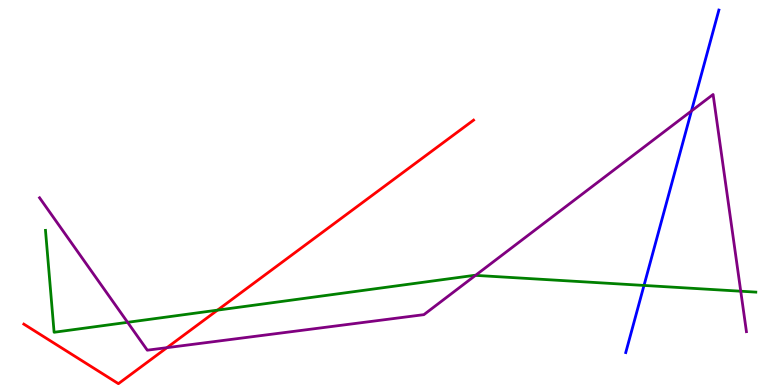[{'lines': ['blue', 'red'], 'intersections': []}, {'lines': ['green', 'red'], 'intersections': [{'x': 2.81, 'y': 1.94}]}, {'lines': ['purple', 'red'], 'intersections': [{'x': 2.15, 'y': 0.969}]}, {'lines': ['blue', 'green'], 'intersections': [{'x': 8.31, 'y': 2.59}]}, {'lines': ['blue', 'purple'], 'intersections': [{'x': 8.92, 'y': 7.12}]}, {'lines': ['green', 'purple'], 'intersections': [{'x': 1.65, 'y': 1.63}, {'x': 6.14, 'y': 2.85}, {'x': 9.56, 'y': 2.44}]}]